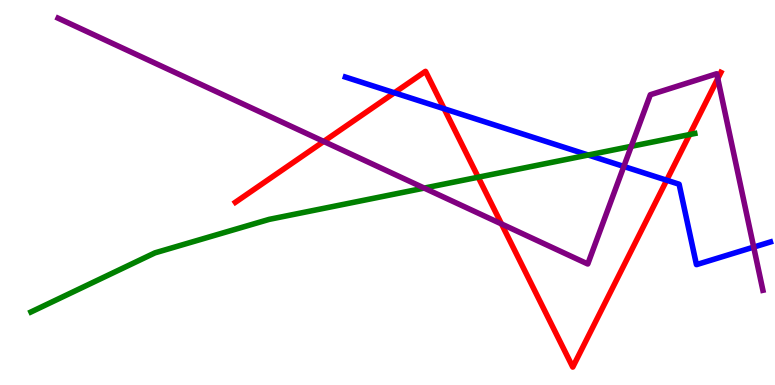[{'lines': ['blue', 'red'], 'intersections': [{'x': 5.09, 'y': 7.59}, {'x': 5.73, 'y': 7.18}, {'x': 8.6, 'y': 5.32}]}, {'lines': ['green', 'red'], 'intersections': [{'x': 6.17, 'y': 5.4}, {'x': 8.9, 'y': 6.51}]}, {'lines': ['purple', 'red'], 'intersections': [{'x': 4.18, 'y': 6.33}, {'x': 6.47, 'y': 4.18}, {'x': 9.26, 'y': 7.96}]}, {'lines': ['blue', 'green'], 'intersections': [{'x': 7.59, 'y': 5.97}]}, {'lines': ['blue', 'purple'], 'intersections': [{'x': 8.05, 'y': 5.68}, {'x': 9.72, 'y': 3.58}]}, {'lines': ['green', 'purple'], 'intersections': [{'x': 5.47, 'y': 5.11}, {'x': 8.15, 'y': 6.2}]}]